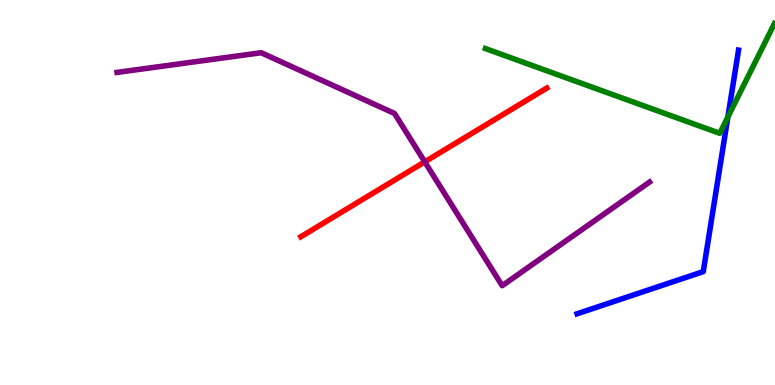[{'lines': ['blue', 'red'], 'intersections': []}, {'lines': ['green', 'red'], 'intersections': []}, {'lines': ['purple', 'red'], 'intersections': [{'x': 5.48, 'y': 5.8}]}, {'lines': ['blue', 'green'], 'intersections': [{'x': 9.39, 'y': 6.96}]}, {'lines': ['blue', 'purple'], 'intersections': []}, {'lines': ['green', 'purple'], 'intersections': []}]